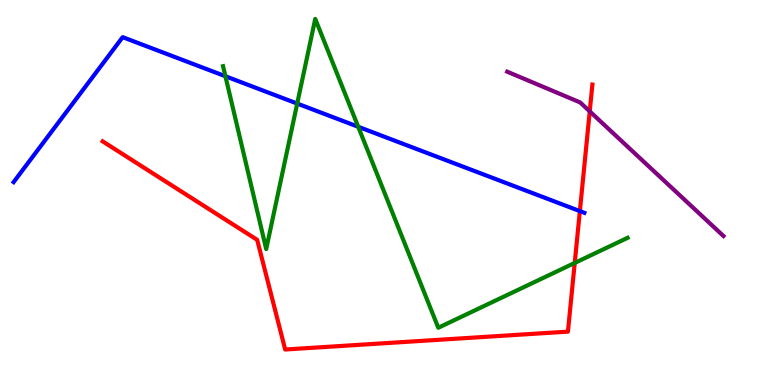[{'lines': ['blue', 'red'], 'intersections': [{'x': 7.48, 'y': 4.52}]}, {'lines': ['green', 'red'], 'intersections': [{'x': 7.42, 'y': 3.17}]}, {'lines': ['purple', 'red'], 'intersections': [{'x': 7.61, 'y': 7.11}]}, {'lines': ['blue', 'green'], 'intersections': [{'x': 2.91, 'y': 8.02}, {'x': 3.83, 'y': 7.31}, {'x': 4.62, 'y': 6.71}]}, {'lines': ['blue', 'purple'], 'intersections': []}, {'lines': ['green', 'purple'], 'intersections': []}]